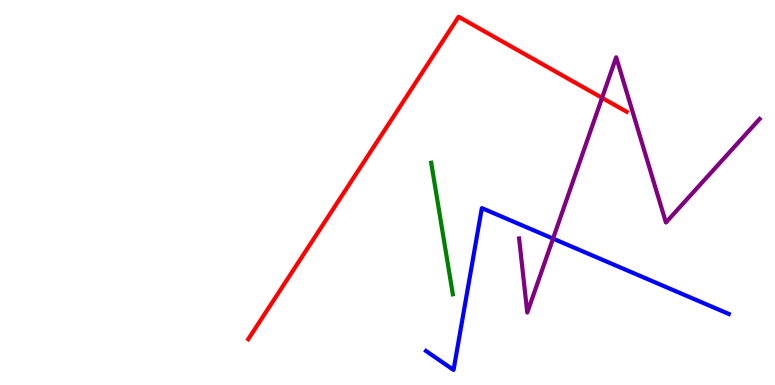[{'lines': ['blue', 'red'], 'intersections': []}, {'lines': ['green', 'red'], 'intersections': []}, {'lines': ['purple', 'red'], 'intersections': [{'x': 7.77, 'y': 7.46}]}, {'lines': ['blue', 'green'], 'intersections': []}, {'lines': ['blue', 'purple'], 'intersections': [{'x': 7.14, 'y': 3.8}]}, {'lines': ['green', 'purple'], 'intersections': []}]